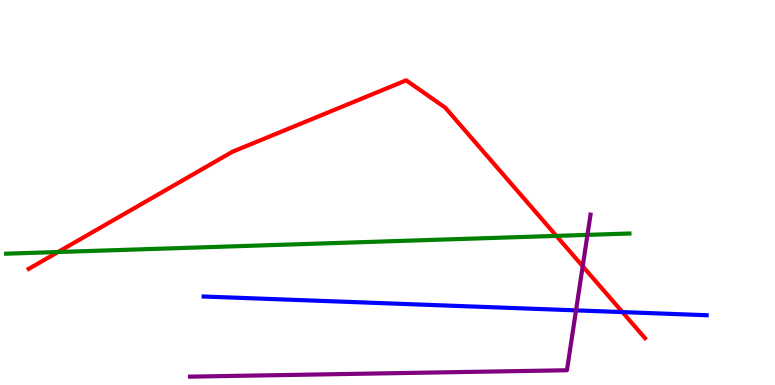[{'lines': ['blue', 'red'], 'intersections': [{'x': 8.03, 'y': 1.89}]}, {'lines': ['green', 'red'], 'intersections': [{'x': 0.749, 'y': 3.45}, {'x': 7.18, 'y': 3.87}]}, {'lines': ['purple', 'red'], 'intersections': [{'x': 7.52, 'y': 3.08}]}, {'lines': ['blue', 'green'], 'intersections': []}, {'lines': ['blue', 'purple'], 'intersections': [{'x': 7.43, 'y': 1.94}]}, {'lines': ['green', 'purple'], 'intersections': [{'x': 7.58, 'y': 3.9}]}]